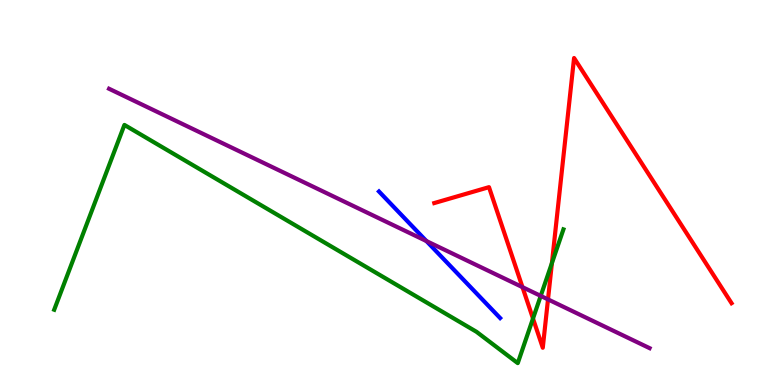[{'lines': ['blue', 'red'], 'intersections': []}, {'lines': ['green', 'red'], 'intersections': [{'x': 6.88, 'y': 1.73}, {'x': 7.12, 'y': 3.17}]}, {'lines': ['purple', 'red'], 'intersections': [{'x': 6.74, 'y': 2.54}, {'x': 7.07, 'y': 2.22}]}, {'lines': ['blue', 'green'], 'intersections': []}, {'lines': ['blue', 'purple'], 'intersections': [{'x': 5.5, 'y': 3.74}]}, {'lines': ['green', 'purple'], 'intersections': [{'x': 6.98, 'y': 2.31}]}]